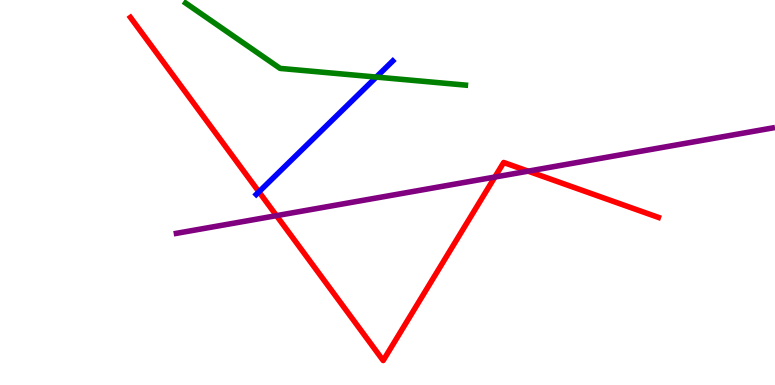[{'lines': ['blue', 'red'], 'intersections': [{'x': 3.34, 'y': 5.02}]}, {'lines': ['green', 'red'], 'intersections': []}, {'lines': ['purple', 'red'], 'intersections': [{'x': 3.57, 'y': 4.4}, {'x': 6.39, 'y': 5.4}, {'x': 6.81, 'y': 5.55}]}, {'lines': ['blue', 'green'], 'intersections': [{'x': 4.86, 'y': 8.0}]}, {'lines': ['blue', 'purple'], 'intersections': []}, {'lines': ['green', 'purple'], 'intersections': []}]